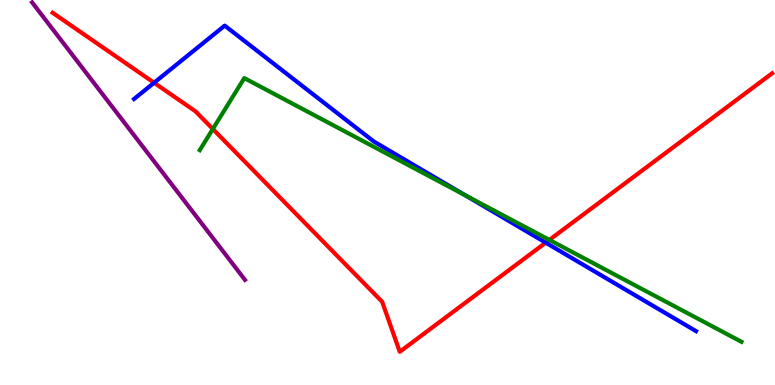[{'lines': ['blue', 'red'], 'intersections': [{'x': 1.99, 'y': 7.85}, {'x': 7.04, 'y': 3.7}]}, {'lines': ['green', 'red'], 'intersections': [{'x': 2.75, 'y': 6.65}, {'x': 7.09, 'y': 3.77}]}, {'lines': ['purple', 'red'], 'intersections': []}, {'lines': ['blue', 'green'], 'intersections': [{'x': 6.0, 'y': 4.93}]}, {'lines': ['blue', 'purple'], 'intersections': []}, {'lines': ['green', 'purple'], 'intersections': []}]